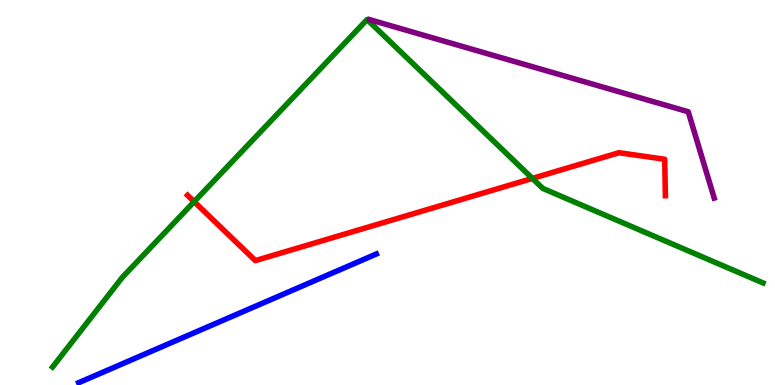[{'lines': ['blue', 'red'], 'intersections': []}, {'lines': ['green', 'red'], 'intersections': [{'x': 2.51, 'y': 4.76}, {'x': 6.87, 'y': 5.37}]}, {'lines': ['purple', 'red'], 'intersections': []}, {'lines': ['blue', 'green'], 'intersections': []}, {'lines': ['blue', 'purple'], 'intersections': []}, {'lines': ['green', 'purple'], 'intersections': []}]